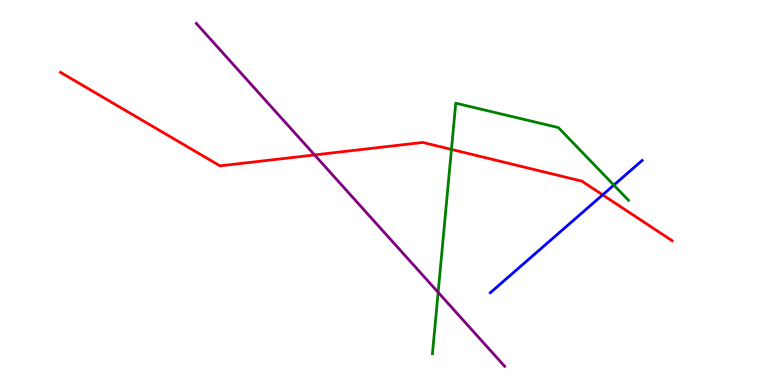[{'lines': ['blue', 'red'], 'intersections': [{'x': 7.78, 'y': 4.94}]}, {'lines': ['green', 'red'], 'intersections': [{'x': 5.83, 'y': 6.12}]}, {'lines': ['purple', 'red'], 'intersections': [{'x': 4.06, 'y': 5.98}]}, {'lines': ['blue', 'green'], 'intersections': [{'x': 7.92, 'y': 5.19}]}, {'lines': ['blue', 'purple'], 'intersections': []}, {'lines': ['green', 'purple'], 'intersections': [{'x': 5.65, 'y': 2.41}]}]